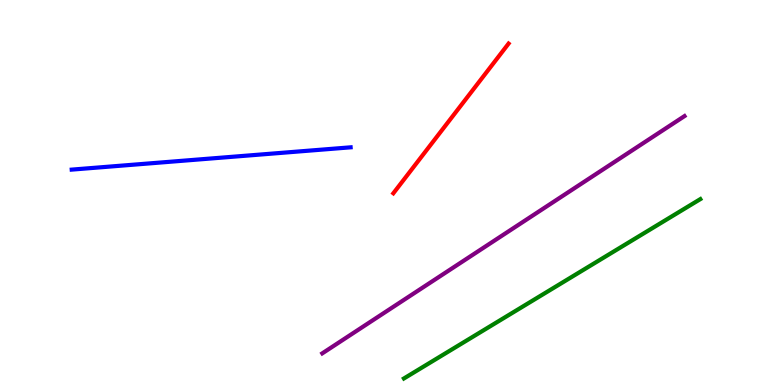[{'lines': ['blue', 'red'], 'intersections': []}, {'lines': ['green', 'red'], 'intersections': []}, {'lines': ['purple', 'red'], 'intersections': []}, {'lines': ['blue', 'green'], 'intersections': []}, {'lines': ['blue', 'purple'], 'intersections': []}, {'lines': ['green', 'purple'], 'intersections': []}]